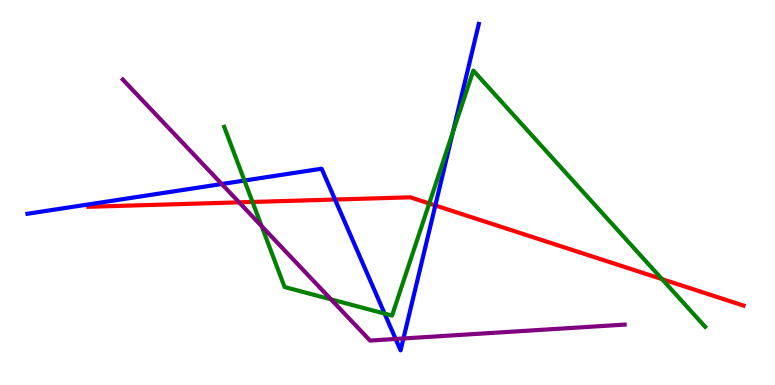[{'lines': ['blue', 'red'], 'intersections': [{'x': 4.32, 'y': 4.82}, {'x': 5.62, 'y': 4.66}]}, {'lines': ['green', 'red'], 'intersections': [{'x': 3.26, 'y': 4.75}, {'x': 5.54, 'y': 4.71}, {'x': 8.54, 'y': 2.75}]}, {'lines': ['purple', 'red'], 'intersections': [{'x': 3.09, 'y': 4.74}]}, {'lines': ['blue', 'green'], 'intersections': [{'x': 3.15, 'y': 5.31}, {'x': 4.96, 'y': 1.86}, {'x': 5.84, 'y': 6.56}]}, {'lines': ['blue', 'purple'], 'intersections': [{'x': 2.86, 'y': 5.22}, {'x': 5.11, 'y': 1.2}, {'x': 5.21, 'y': 1.21}]}, {'lines': ['green', 'purple'], 'intersections': [{'x': 3.38, 'y': 4.13}, {'x': 4.27, 'y': 2.22}]}]